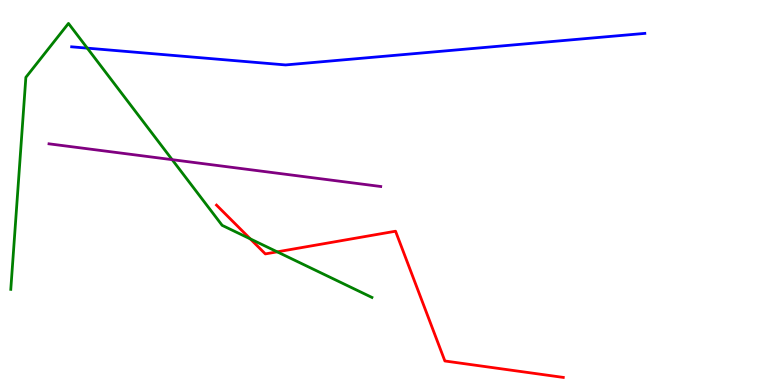[{'lines': ['blue', 'red'], 'intersections': []}, {'lines': ['green', 'red'], 'intersections': [{'x': 3.23, 'y': 3.79}, {'x': 3.58, 'y': 3.46}]}, {'lines': ['purple', 'red'], 'intersections': []}, {'lines': ['blue', 'green'], 'intersections': [{'x': 1.13, 'y': 8.75}]}, {'lines': ['blue', 'purple'], 'intersections': []}, {'lines': ['green', 'purple'], 'intersections': [{'x': 2.22, 'y': 5.85}]}]